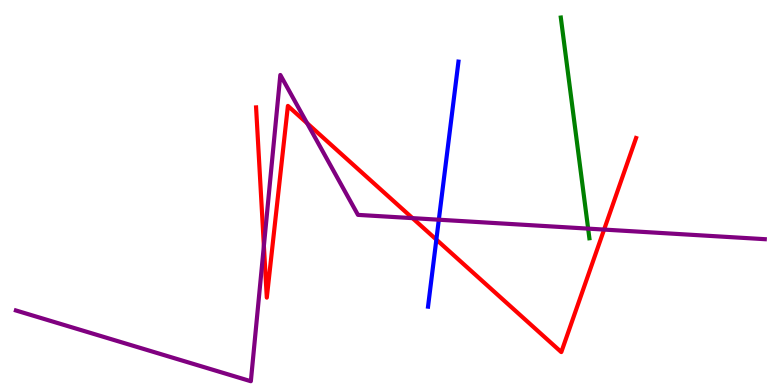[{'lines': ['blue', 'red'], 'intersections': [{'x': 5.63, 'y': 3.78}]}, {'lines': ['green', 'red'], 'intersections': []}, {'lines': ['purple', 'red'], 'intersections': [{'x': 3.4, 'y': 3.61}, {'x': 3.96, 'y': 6.8}, {'x': 5.32, 'y': 4.33}, {'x': 7.79, 'y': 4.04}]}, {'lines': ['blue', 'green'], 'intersections': []}, {'lines': ['blue', 'purple'], 'intersections': [{'x': 5.66, 'y': 4.29}]}, {'lines': ['green', 'purple'], 'intersections': [{'x': 7.59, 'y': 4.06}]}]